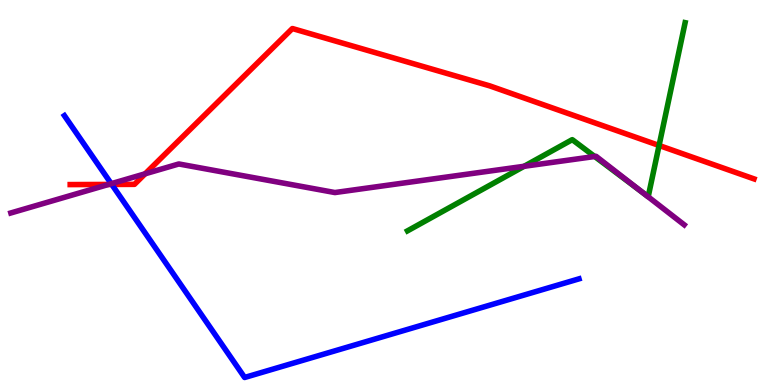[{'lines': ['blue', 'red'], 'intersections': [{'x': 1.44, 'y': 5.21}]}, {'lines': ['green', 'red'], 'intersections': [{'x': 8.5, 'y': 6.22}]}, {'lines': ['purple', 'red'], 'intersections': [{'x': 1.4, 'y': 5.21}, {'x': 1.87, 'y': 5.49}]}, {'lines': ['blue', 'green'], 'intersections': []}, {'lines': ['blue', 'purple'], 'intersections': [{'x': 1.44, 'y': 5.23}]}, {'lines': ['green', 'purple'], 'intersections': [{'x': 6.76, 'y': 5.68}, {'x': 7.67, 'y': 5.94}, {'x': 8.3, 'y': 4.98}]}]